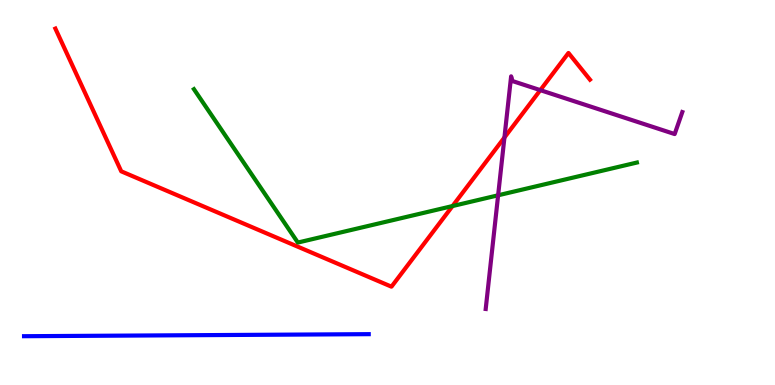[{'lines': ['blue', 'red'], 'intersections': []}, {'lines': ['green', 'red'], 'intersections': [{'x': 5.84, 'y': 4.65}]}, {'lines': ['purple', 'red'], 'intersections': [{'x': 6.51, 'y': 6.43}, {'x': 6.97, 'y': 7.66}]}, {'lines': ['blue', 'green'], 'intersections': []}, {'lines': ['blue', 'purple'], 'intersections': []}, {'lines': ['green', 'purple'], 'intersections': [{'x': 6.43, 'y': 4.93}]}]